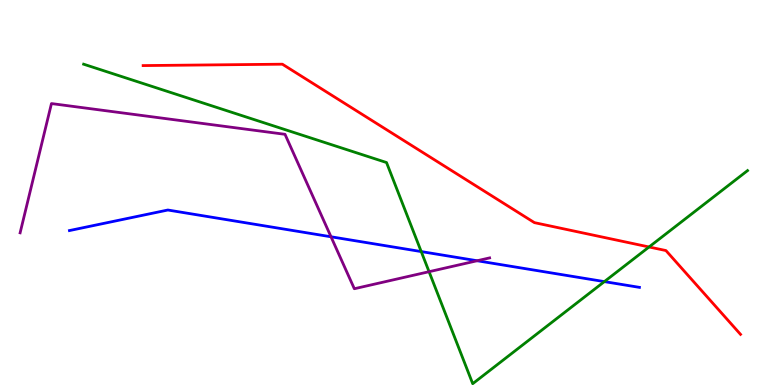[{'lines': ['blue', 'red'], 'intersections': []}, {'lines': ['green', 'red'], 'intersections': [{'x': 8.37, 'y': 3.59}]}, {'lines': ['purple', 'red'], 'intersections': []}, {'lines': ['blue', 'green'], 'intersections': [{'x': 5.44, 'y': 3.47}, {'x': 7.8, 'y': 2.69}]}, {'lines': ['blue', 'purple'], 'intersections': [{'x': 4.27, 'y': 3.85}, {'x': 6.16, 'y': 3.23}]}, {'lines': ['green', 'purple'], 'intersections': [{'x': 5.54, 'y': 2.94}]}]